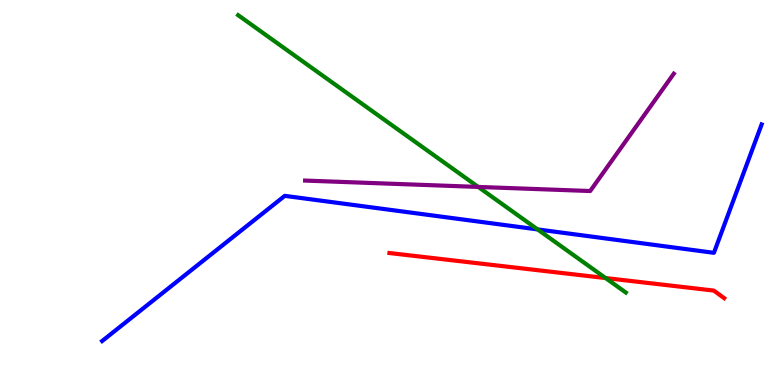[{'lines': ['blue', 'red'], 'intersections': []}, {'lines': ['green', 'red'], 'intersections': [{'x': 7.81, 'y': 2.78}]}, {'lines': ['purple', 'red'], 'intersections': []}, {'lines': ['blue', 'green'], 'intersections': [{'x': 6.94, 'y': 4.04}]}, {'lines': ['blue', 'purple'], 'intersections': []}, {'lines': ['green', 'purple'], 'intersections': [{'x': 6.17, 'y': 5.14}]}]